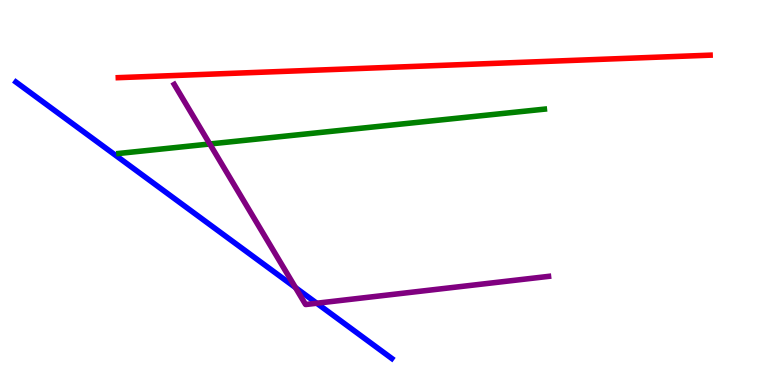[{'lines': ['blue', 'red'], 'intersections': []}, {'lines': ['green', 'red'], 'intersections': []}, {'lines': ['purple', 'red'], 'intersections': []}, {'lines': ['blue', 'green'], 'intersections': []}, {'lines': ['blue', 'purple'], 'intersections': [{'x': 3.81, 'y': 2.53}, {'x': 4.09, 'y': 2.12}]}, {'lines': ['green', 'purple'], 'intersections': [{'x': 2.71, 'y': 6.26}]}]